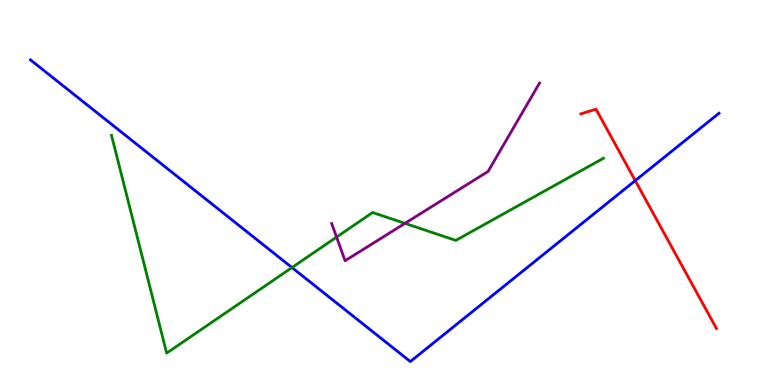[{'lines': ['blue', 'red'], 'intersections': [{'x': 8.2, 'y': 5.31}]}, {'lines': ['green', 'red'], 'intersections': []}, {'lines': ['purple', 'red'], 'intersections': []}, {'lines': ['blue', 'green'], 'intersections': [{'x': 3.77, 'y': 3.05}]}, {'lines': ['blue', 'purple'], 'intersections': []}, {'lines': ['green', 'purple'], 'intersections': [{'x': 4.34, 'y': 3.84}, {'x': 5.23, 'y': 4.2}]}]